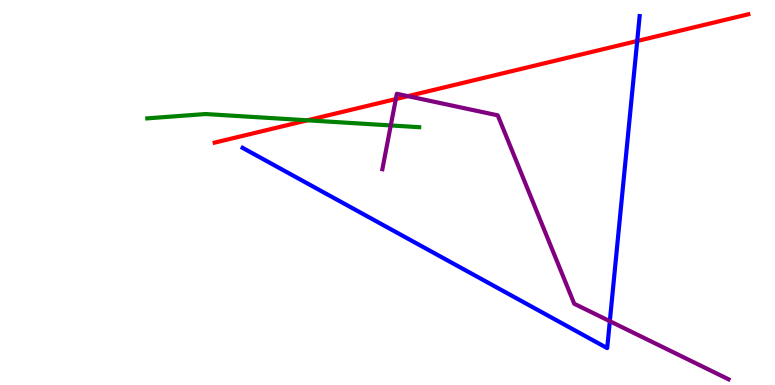[{'lines': ['blue', 'red'], 'intersections': [{'x': 8.22, 'y': 8.94}]}, {'lines': ['green', 'red'], 'intersections': [{'x': 3.97, 'y': 6.88}]}, {'lines': ['purple', 'red'], 'intersections': [{'x': 5.11, 'y': 7.43}, {'x': 5.26, 'y': 7.5}]}, {'lines': ['blue', 'green'], 'intersections': []}, {'lines': ['blue', 'purple'], 'intersections': [{'x': 7.87, 'y': 1.66}]}, {'lines': ['green', 'purple'], 'intersections': [{'x': 5.04, 'y': 6.74}]}]